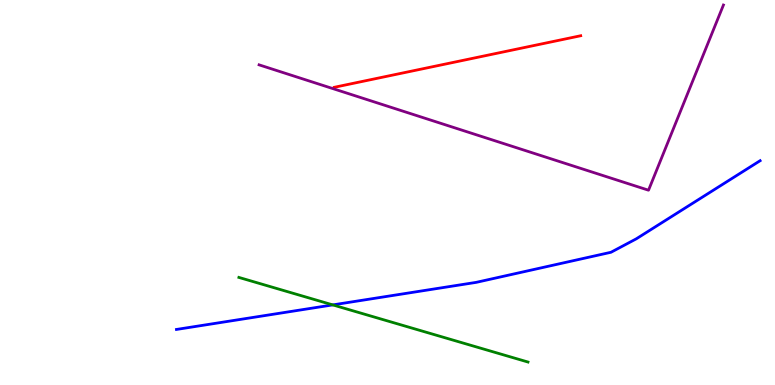[{'lines': ['blue', 'red'], 'intersections': []}, {'lines': ['green', 'red'], 'intersections': []}, {'lines': ['purple', 'red'], 'intersections': []}, {'lines': ['blue', 'green'], 'intersections': [{'x': 4.29, 'y': 2.08}]}, {'lines': ['blue', 'purple'], 'intersections': []}, {'lines': ['green', 'purple'], 'intersections': []}]